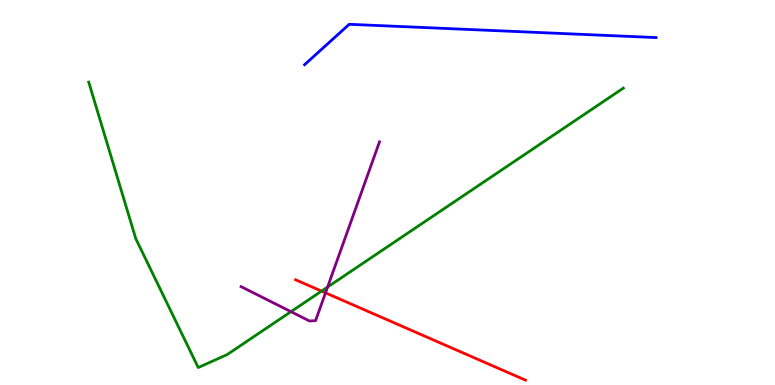[{'lines': ['blue', 'red'], 'intersections': []}, {'lines': ['green', 'red'], 'intersections': [{'x': 4.15, 'y': 2.44}]}, {'lines': ['purple', 'red'], 'intersections': [{'x': 4.2, 'y': 2.39}]}, {'lines': ['blue', 'green'], 'intersections': []}, {'lines': ['blue', 'purple'], 'intersections': []}, {'lines': ['green', 'purple'], 'intersections': [{'x': 3.75, 'y': 1.9}, {'x': 4.23, 'y': 2.54}]}]